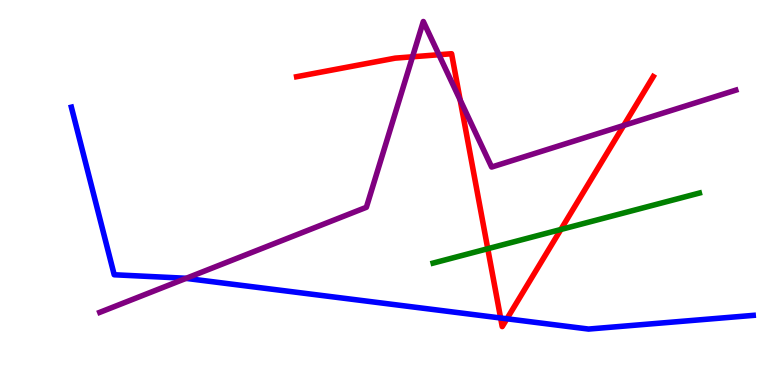[{'lines': ['blue', 'red'], 'intersections': [{'x': 6.46, 'y': 1.74}, {'x': 6.54, 'y': 1.72}]}, {'lines': ['green', 'red'], 'intersections': [{'x': 6.29, 'y': 3.54}, {'x': 7.24, 'y': 4.04}]}, {'lines': ['purple', 'red'], 'intersections': [{'x': 5.32, 'y': 8.52}, {'x': 5.66, 'y': 8.58}, {'x': 5.94, 'y': 7.4}, {'x': 8.05, 'y': 6.74}]}, {'lines': ['blue', 'green'], 'intersections': []}, {'lines': ['blue', 'purple'], 'intersections': [{'x': 2.4, 'y': 2.77}]}, {'lines': ['green', 'purple'], 'intersections': []}]